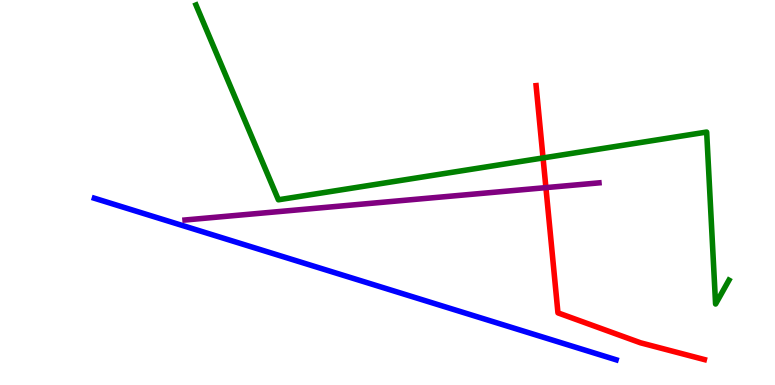[{'lines': ['blue', 'red'], 'intersections': []}, {'lines': ['green', 'red'], 'intersections': [{'x': 7.01, 'y': 5.9}]}, {'lines': ['purple', 'red'], 'intersections': [{'x': 7.04, 'y': 5.13}]}, {'lines': ['blue', 'green'], 'intersections': []}, {'lines': ['blue', 'purple'], 'intersections': []}, {'lines': ['green', 'purple'], 'intersections': []}]